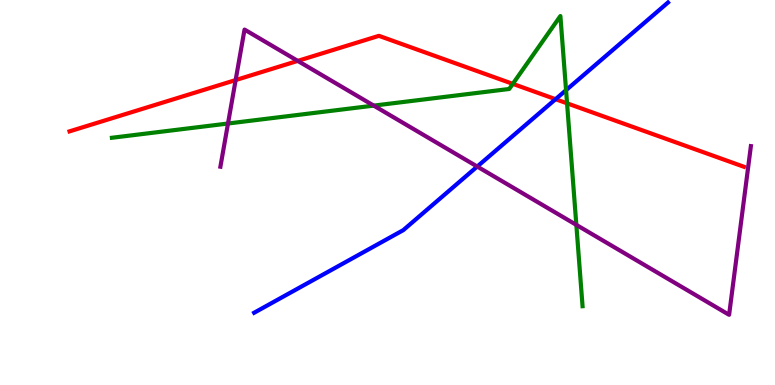[{'lines': ['blue', 'red'], 'intersections': [{'x': 7.17, 'y': 7.42}]}, {'lines': ['green', 'red'], 'intersections': [{'x': 6.62, 'y': 7.82}, {'x': 7.32, 'y': 7.32}]}, {'lines': ['purple', 'red'], 'intersections': [{'x': 3.04, 'y': 7.92}, {'x': 3.84, 'y': 8.42}]}, {'lines': ['blue', 'green'], 'intersections': [{'x': 7.3, 'y': 7.66}]}, {'lines': ['blue', 'purple'], 'intersections': [{'x': 6.16, 'y': 5.67}]}, {'lines': ['green', 'purple'], 'intersections': [{'x': 2.94, 'y': 6.79}, {'x': 4.82, 'y': 7.26}, {'x': 7.44, 'y': 4.16}]}]